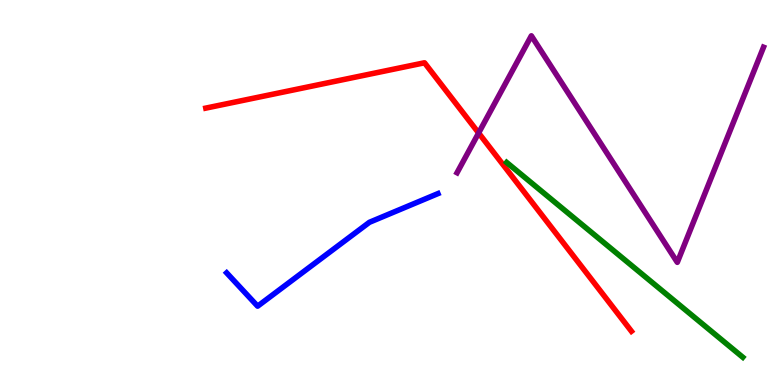[{'lines': ['blue', 'red'], 'intersections': []}, {'lines': ['green', 'red'], 'intersections': []}, {'lines': ['purple', 'red'], 'intersections': [{'x': 6.18, 'y': 6.55}]}, {'lines': ['blue', 'green'], 'intersections': []}, {'lines': ['blue', 'purple'], 'intersections': []}, {'lines': ['green', 'purple'], 'intersections': []}]